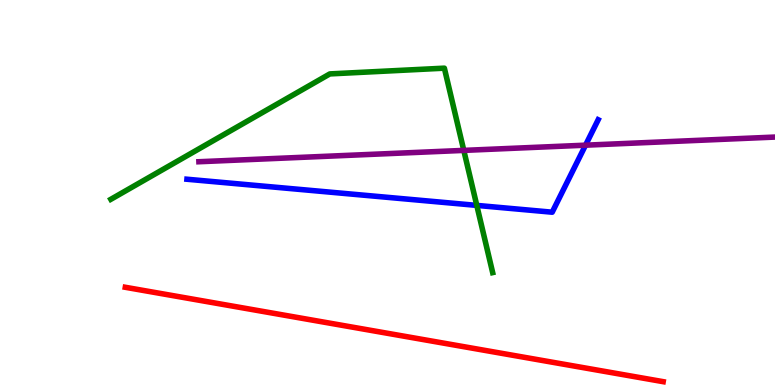[{'lines': ['blue', 'red'], 'intersections': []}, {'lines': ['green', 'red'], 'intersections': []}, {'lines': ['purple', 'red'], 'intersections': []}, {'lines': ['blue', 'green'], 'intersections': [{'x': 6.15, 'y': 4.67}]}, {'lines': ['blue', 'purple'], 'intersections': [{'x': 7.56, 'y': 6.23}]}, {'lines': ['green', 'purple'], 'intersections': [{'x': 5.98, 'y': 6.09}]}]